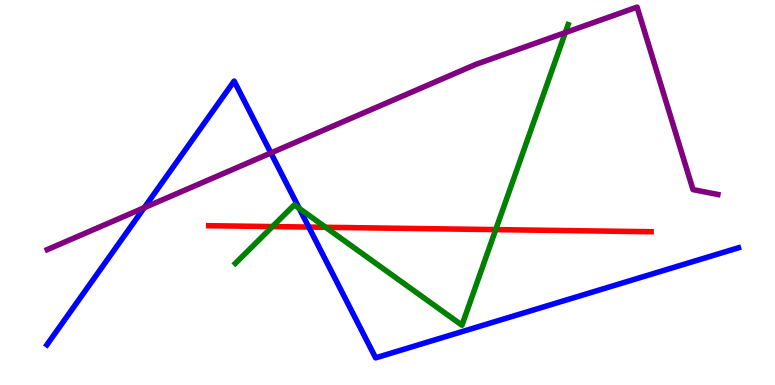[{'lines': ['blue', 'red'], 'intersections': [{'x': 3.98, 'y': 4.1}]}, {'lines': ['green', 'red'], 'intersections': [{'x': 3.52, 'y': 4.11}, {'x': 4.2, 'y': 4.1}, {'x': 6.4, 'y': 4.04}]}, {'lines': ['purple', 'red'], 'intersections': []}, {'lines': ['blue', 'green'], 'intersections': [{'x': 3.86, 'y': 4.59}]}, {'lines': ['blue', 'purple'], 'intersections': [{'x': 1.86, 'y': 4.61}, {'x': 3.5, 'y': 6.03}]}, {'lines': ['green', 'purple'], 'intersections': [{'x': 7.29, 'y': 9.15}]}]